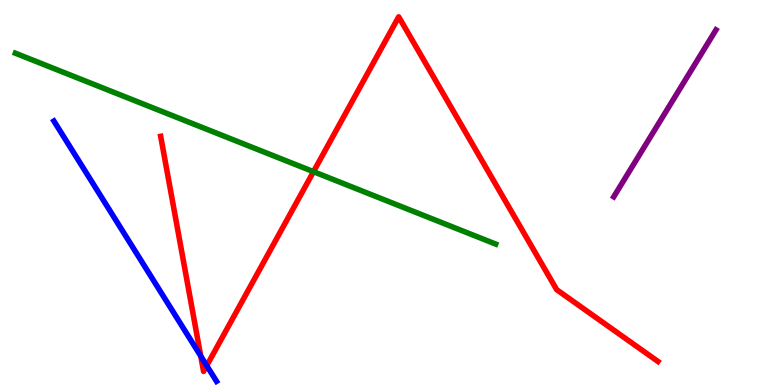[{'lines': ['blue', 'red'], 'intersections': [{'x': 2.59, 'y': 0.751}, {'x': 2.67, 'y': 0.503}]}, {'lines': ['green', 'red'], 'intersections': [{'x': 4.05, 'y': 5.54}]}, {'lines': ['purple', 'red'], 'intersections': []}, {'lines': ['blue', 'green'], 'intersections': []}, {'lines': ['blue', 'purple'], 'intersections': []}, {'lines': ['green', 'purple'], 'intersections': []}]